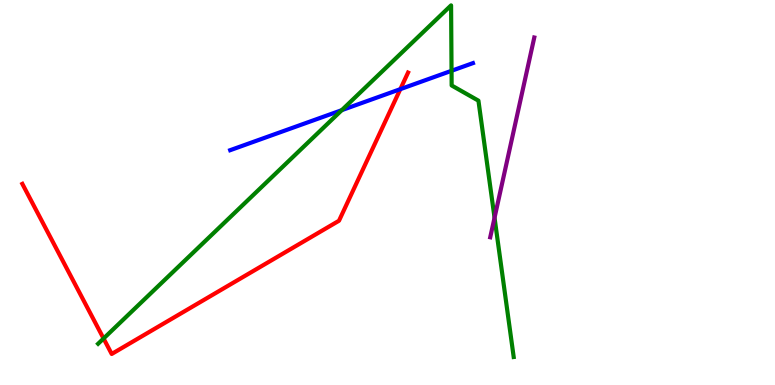[{'lines': ['blue', 'red'], 'intersections': [{'x': 5.17, 'y': 7.68}]}, {'lines': ['green', 'red'], 'intersections': [{'x': 1.34, 'y': 1.21}]}, {'lines': ['purple', 'red'], 'intersections': []}, {'lines': ['blue', 'green'], 'intersections': [{'x': 4.41, 'y': 7.14}, {'x': 5.83, 'y': 8.16}]}, {'lines': ['blue', 'purple'], 'intersections': []}, {'lines': ['green', 'purple'], 'intersections': [{'x': 6.38, 'y': 4.34}]}]